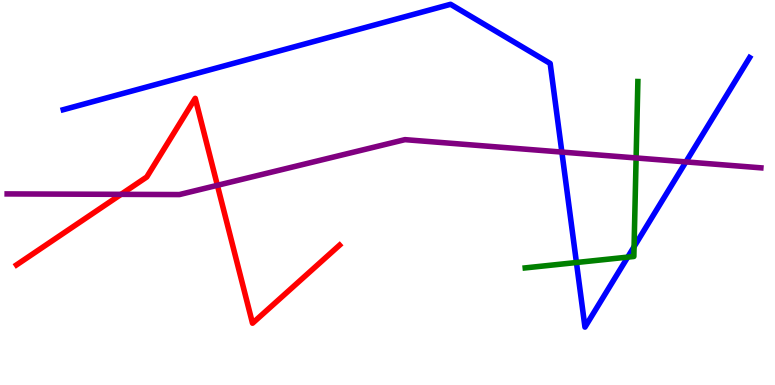[{'lines': ['blue', 'red'], 'intersections': []}, {'lines': ['green', 'red'], 'intersections': []}, {'lines': ['purple', 'red'], 'intersections': [{'x': 1.56, 'y': 4.95}, {'x': 2.8, 'y': 5.19}]}, {'lines': ['blue', 'green'], 'intersections': [{'x': 7.44, 'y': 3.18}, {'x': 8.1, 'y': 3.32}, {'x': 8.18, 'y': 3.59}]}, {'lines': ['blue', 'purple'], 'intersections': [{'x': 7.25, 'y': 6.05}, {'x': 8.85, 'y': 5.8}]}, {'lines': ['green', 'purple'], 'intersections': [{'x': 8.21, 'y': 5.9}]}]